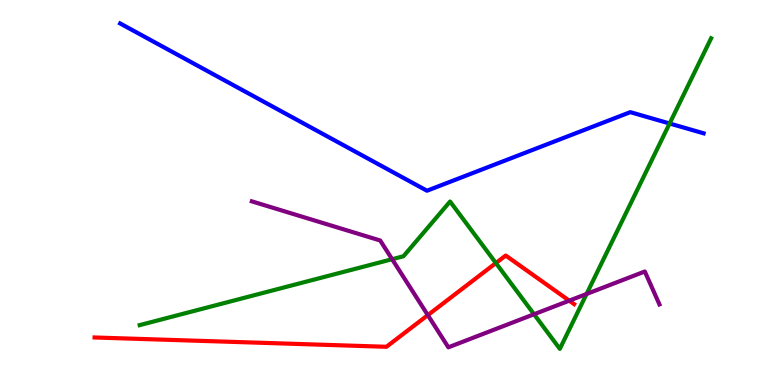[{'lines': ['blue', 'red'], 'intersections': []}, {'lines': ['green', 'red'], 'intersections': [{'x': 6.4, 'y': 3.17}]}, {'lines': ['purple', 'red'], 'intersections': [{'x': 5.52, 'y': 1.82}, {'x': 7.35, 'y': 2.19}]}, {'lines': ['blue', 'green'], 'intersections': [{'x': 8.64, 'y': 6.79}]}, {'lines': ['blue', 'purple'], 'intersections': []}, {'lines': ['green', 'purple'], 'intersections': [{'x': 5.06, 'y': 3.27}, {'x': 6.89, 'y': 1.84}, {'x': 7.57, 'y': 2.36}]}]